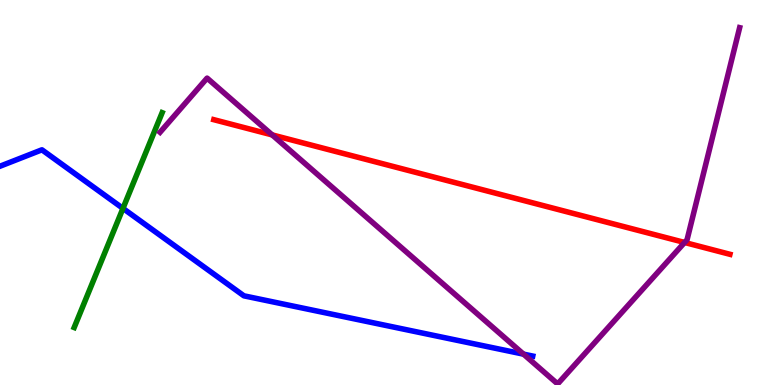[{'lines': ['blue', 'red'], 'intersections': []}, {'lines': ['green', 'red'], 'intersections': []}, {'lines': ['purple', 'red'], 'intersections': [{'x': 3.51, 'y': 6.5}, {'x': 8.83, 'y': 3.7}]}, {'lines': ['blue', 'green'], 'intersections': [{'x': 1.59, 'y': 4.59}]}, {'lines': ['blue', 'purple'], 'intersections': [{'x': 6.76, 'y': 0.801}]}, {'lines': ['green', 'purple'], 'intersections': []}]